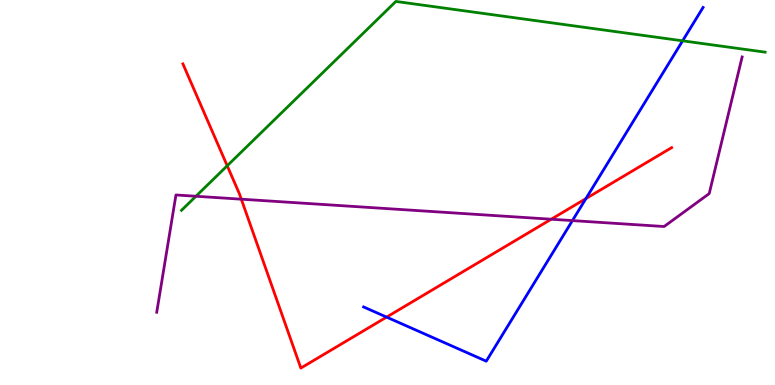[{'lines': ['blue', 'red'], 'intersections': [{'x': 4.99, 'y': 1.76}, {'x': 7.56, 'y': 4.84}]}, {'lines': ['green', 'red'], 'intersections': [{'x': 2.93, 'y': 5.69}]}, {'lines': ['purple', 'red'], 'intersections': [{'x': 3.11, 'y': 4.83}, {'x': 7.11, 'y': 4.31}]}, {'lines': ['blue', 'green'], 'intersections': [{'x': 8.81, 'y': 8.94}]}, {'lines': ['blue', 'purple'], 'intersections': [{'x': 7.39, 'y': 4.27}]}, {'lines': ['green', 'purple'], 'intersections': [{'x': 2.53, 'y': 4.9}]}]